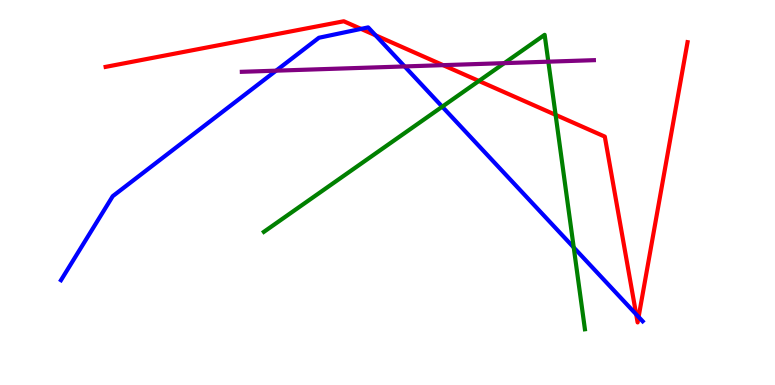[{'lines': ['blue', 'red'], 'intersections': [{'x': 4.66, 'y': 9.25}, {'x': 4.85, 'y': 9.08}, {'x': 8.21, 'y': 1.84}, {'x': 8.24, 'y': 1.77}]}, {'lines': ['green', 'red'], 'intersections': [{'x': 6.18, 'y': 7.9}, {'x': 7.17, 'y': 7.02}]}, {'lines': ['purple', 'red'], 'intersections': [{'x': 5.72, 'y': 8.31}]}, {'lines': ['blue', 'green'], 'intersections': [{'x': 5.71, 'y': 7.23}, {'x': 7.4, 'y': 3.57}]}, {'lines': ['blue', 'purple'], 'intersections': [{'x': 3.56, 'y': 8.16}, {'x': 5.22, 'y': 8.27}]}, {'lines': ['green', 'purple'], 'intersections': [{'x': 6.51, 'y': 8.36}, {'x': 7.08, 'y': 8.4}]}]